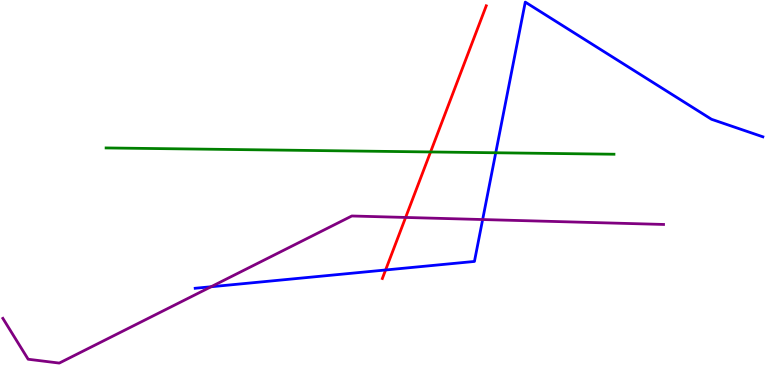[{'lines': ['blue', 'red'], 'intersections': [{'x': 4.98, 'y': 2.99}]}, {'lines': ['green', 'red'], 'intersections': [{'x': 5.56, 'y': 6.05}]}, {'lines': ['purple', 'red'], 'intersections': [{'x': 5.23, 'y': 4.35}]}, {'lines': ['blue', 'green'], 'intersections': [{'x': 6.4, 'y': 6.03}]}, {'lines': ['blue', 'purple'], 'intersections': [{'x': 2.72, 'y': 2.55}, {'x': 6.23, 'y': 4.3}]}, {'lines': ['green', 'purple'], 'intersections': []}]